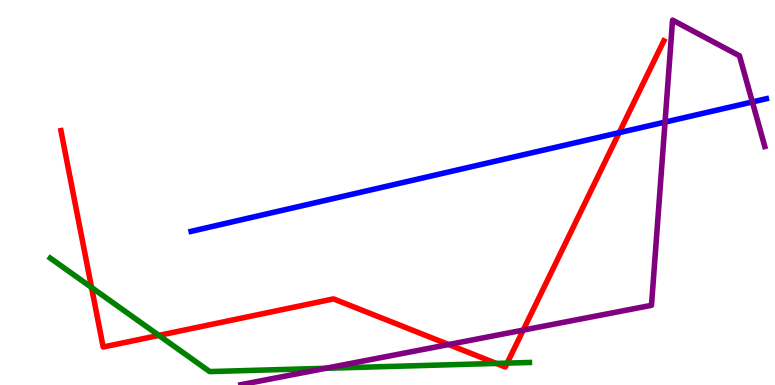[{'lines': ['blue', 'red'], 'intersections': [{'x': 7.99, 'y': 6.55}]}, {'lines': ['green', 'red'], 'intersections': [{'x': 1.18, 'y': 2.53}, {'x': 2.05, 'y': 1.29}, {'x': 6.4, 'y': 0.56}, {'x': 6.54, 'y': 0.568}]}, {'lines': ['purple', 'red'], 'intersections': [{'x': 5.79, 'y': 1.05}, {'x': 6.75, 'y': 1.43}]}, {'lines': ['blue', 'green'], 'intersections': []}, {'lines': ['blue', 'purple'], 'intersections': [{'x': 8.58, 'y': 6.83}, {'x': 9.71, 'y': 7.35}]}, {'lines': ['green', 'purple'], 'intersections': [{'x': 4.2, 'y': 0.434}]}]